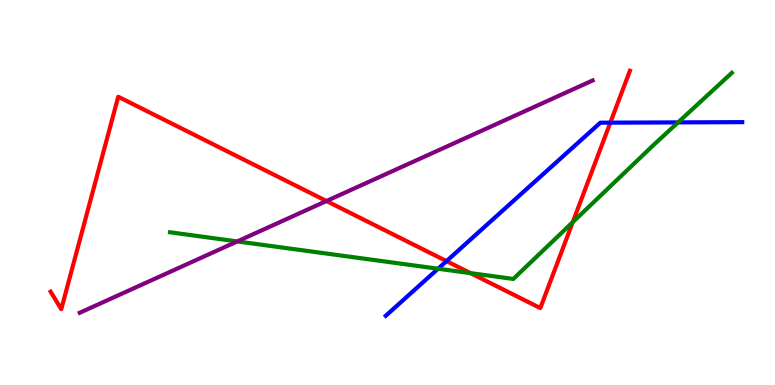[{'lines': ['blue', 'red'], 'intersections': [{'x': 5.76, 'y': 3.22}, {'x': 7.88, 'y': 6.81}]}, {'lines': ['green', 'red'], 'intersections': [{'x': 6.07, 'y': 2.91}, {'x': 7.39, 'y': 4.23}]}, {'lines': ['purple', 'red'], 'intersections': [{'x': 4.21, 'y': 4.78}]}, {'lines': ['blue', 'green'], 'intersections': [{'x': 5.65, 'y': 3.02}, {'x': 8.75, 'y': 6.82}]}, {'lines': ['blue', 'purple'], 'intersections': []}, {'lines': ['green', 'purple'], 'intersections': [{'x': 3.06, 'y': 3.73}]}]